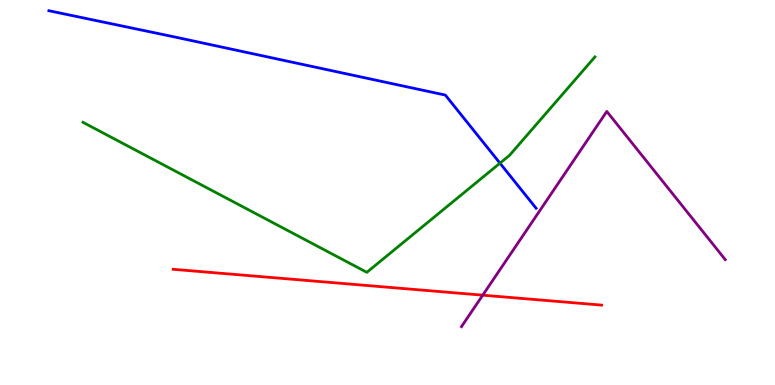[{'lines': ['blue', 'red'], 'intersections': []}, {'lines': ['green', 'red'], 'intersections': []}, {'lines': ['purple', 'red'], 'intersections': [{'x': 6.23, 'y': 2.33}]}, {'lines': ['blue', 'green'], 'intersections': [{'x': 6.45, 'y': 5.76}]}, {'lines': ['blue', 'purple'], 'intersections': []}, {'lines': ['green', 'purple'], 'intersections': []}]